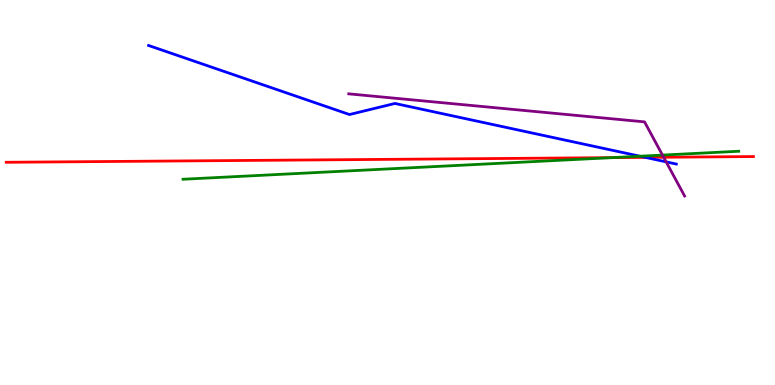[{'lines': ['blue', 'red'], 'intersections': [{'x': 8.33, 'y': 5.91}]}, {'lines': ['green', 'red'], 'intersections': [{'x': 7.9, 'y': 5.91}]}, {'lines': ['purple', 'red'], 'intersections': [{'x': 8.56, 'y': 5.92}]}, {'lines': ['blue', 'green'], 'intersections': [{'x': 8.26, 'y': 5.94}]}, {'lines': ['blue', 'purple'], 'intersections': [{'x': 8.6, 'y': 5.8}]}, {'lines': ['green', 'purple'], 'intersections': [{'x': 8.55, 'y': 5.97}]}]